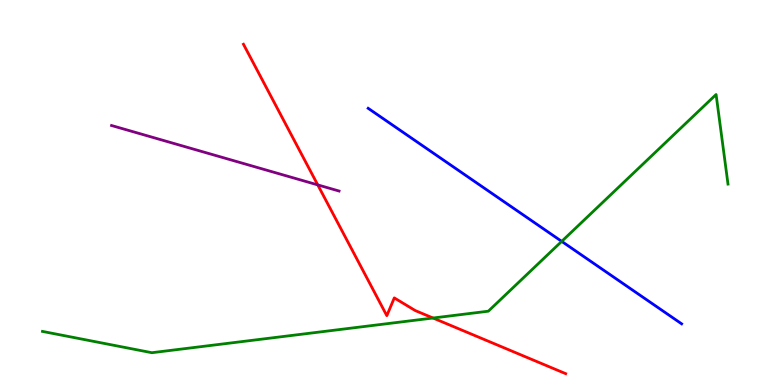[{'lines': ['blue', 'red'], 'intersections': []}, {'lines': ['green', 'red'], 'intersections': [{'x': 5.59, 'y': 1.74}]}, {'lines': ['purple', 'red'], 'intersections': [{'x': 4.1, 'y': 5.2}]}, {'lines': ['blue', 'green'], 'intersections': [{'x': 7.25, 'y': 3.73}]}, {'lines': ['blue', 'purple'], 'intersections': []}, {'lines': ['green', 'purple'], 'intersections': []}]